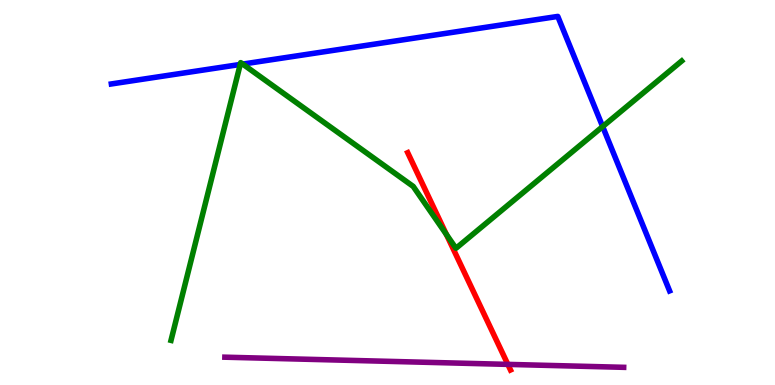[{'lines': ['blue', 'red'], 'intersections': []}, {'lines': ['green', 'red'], 'intersections': [{'x': 5.76, 'y': 3.91}]}, {'lines': ['purple', 'red'], 'intersections': [{'x': 6.55, 'y': 0.536}]}, {'lines': ['blue', 'green'], 'intersections': [{'x': 3.1, 'y': 8.33}, {'x': 3.13, 'y': 8.34}, {'x': 7.78, 'y': 6.71}]}, {'lines': ['blue', 'purple'], 'intersections': []}, {'lines': ['green', 'purple'], 'intersections': []}]